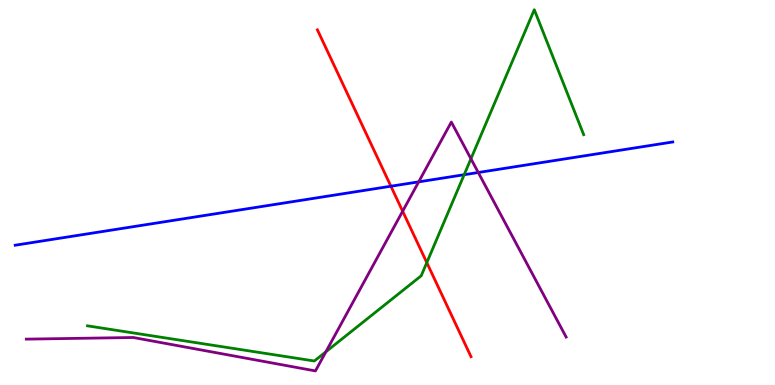[{'lines': ['blue', 'red'], 'intersections': [{'x': 5.04, 'y': 5.16}]}, {'lines': ['green', 'red'], 'intersections': [{'x': 5.51, 'y': 3.18}]}, {'lines': ['purple', 'red'], 'intersections': [{'x': 5.2, 'y': 4.51}]}, {'lines': ['blue', 'green'], 'intersections': [{'x': 5.99, 'y': 5.46}]}, {'lines': ['blue', 'purple'], 'intersections': [{'x': 5.4, 'y': 5.28}, {'x': 6.17, 'y': 5.52}]}, {'lines': ['green', 'purple'], 'intersections': [{'x': 4.21, 'y': 0.863}, {'x': 6.08, 'y': 5.88}]}]